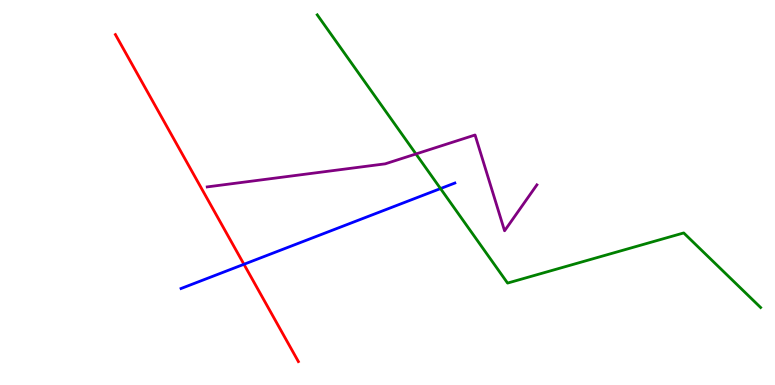[{'lines': ['blue', 'red'], 'intersections': [{'x': 3.15, 'y': 3.14}]}, {'lines': ['green', 'red'], 'intersections': []}, {'lines': ['purple', 'red'], 'intersections': []}, {'lines': ['blue', 'green'], 'intersections': [{'x': 5.68, 'y': 5.1}]}, {'lines': ['blue', 'purple'], 'intersections': []}, {'lines': ['green', 'purple'], 'intersections': [{'x': 5.37, 'y': 6.0}]}]